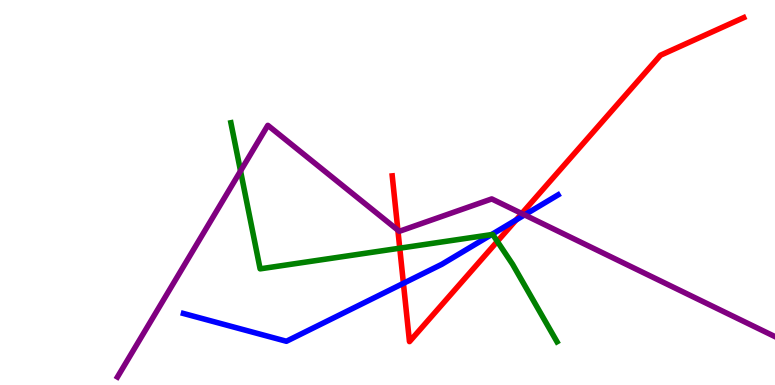[{'lines': ['blue', 'red'], 'intersections': [{'x': 5.21, 'y': 2.64}, {'x': 6.66, 'y': 4.29}]}, {'lines': ['green', 'red'], 'intersections': [{'x': 5.16, 'y': 3.55}, {'x': 6.42, 'y': 3.73}]}, {'lines': ['purple', 'red'], 'intersections': [{'x': 5.13, 'y': 4.02}, {'x': 6.73, 'y': 4.45}]}, {'lines': ['blue', 'green'], 'intersections': [{'x': 6.34, 'y': 3.91}]}, {'lines': ['blue', 'purple'], 'intersections': [{'x': 6.77, 'y': 4.42}]}, {'lines': ['green', 'purple'], 'intersections': [{'x': 3.1, 'y': 5.56}]}]